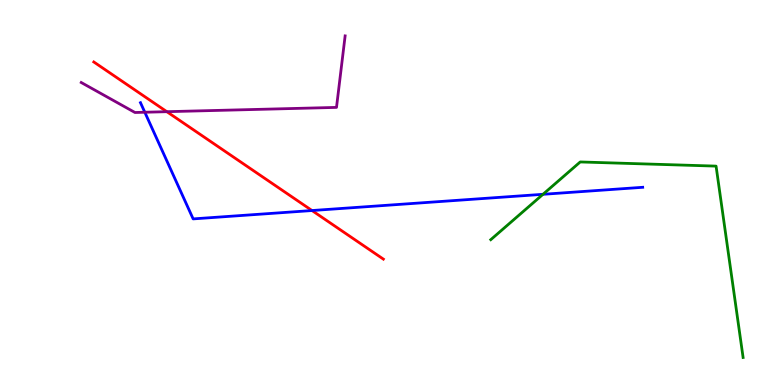[{'lines': ['blue', 'red'], 'intersections': [{'x': 4.03, 'y': 4.53}]}, {'lines': ['green', 'red'], 'intersections': []}, {'lines': ['purple', 'red'], 'intersections': [{'x': 2.15, 'y': 7.1}]}, {'lines': ['blue', 'green'], 'intersections': [{'x': 7.01, 'y': 4.95}]}, {'lines': ['blue', 'purple'], 'intersections': [{'x': 1.87, 'y': 7.08}]}, {'lines': ['green', 'purple'], 'intersections': []}]